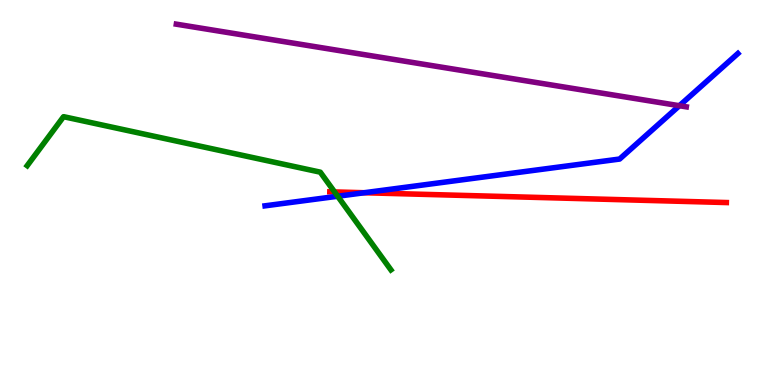[{'lines': ['blue', 'red'], 'intersections': [{'x': 4.7, 'y': 4.99}]}, {'lines': ['green', 'red'], 'intersections': [{'x': 4.32, 'y': 5.01}]}, {'lines': ['purple', 'red'], 'intersections': []}, {'lines': ['blue', 'green'], 'intersections': [{'x': 4.36, 'y': 4.9}]}, {'lines': ['blue', 'purple'], 'intersections': [{'x': 8.77, 'y': 7.25}]}, {'lines': ['green', 'purple'], 'intersections': []}]